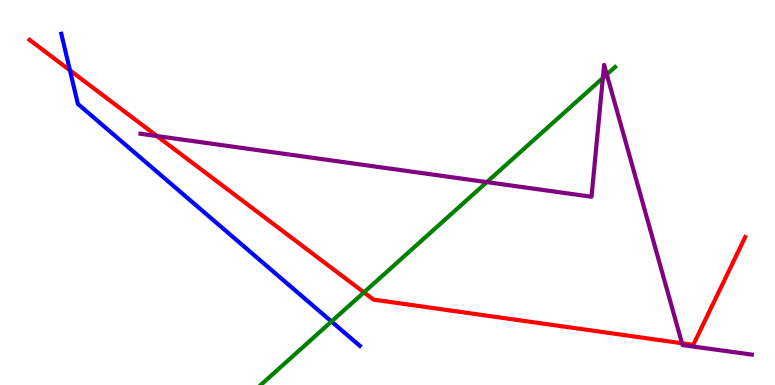[{'lines': ['blue', 'red'], 'intersections': [{'x': 0.903, 'y': 8.17}]}, {'lines': ['green', 'red'], 'intersections': [{'x': 4.7, 'y': 2.41}]}, {'lines': ['purple', 'red'], 'intersections': [{'x': 2.03, 'y': 6.47}, {'x': 8.8, 'y': 1.08}]}, {'lines': ['blue', 'green'], 'intersections': [{'x': 4.28, 'y': 1.65}]}, {'lines': ['blue', 'purple'], 'intersections': []}, {'lines': ['green', 'purple'], 'intersections': [{'x': 6.28, 'y': 5.27}, {'x': 7.78, 'y': 7.97}, {'x': 7.83, 'y': 8.07}]}]